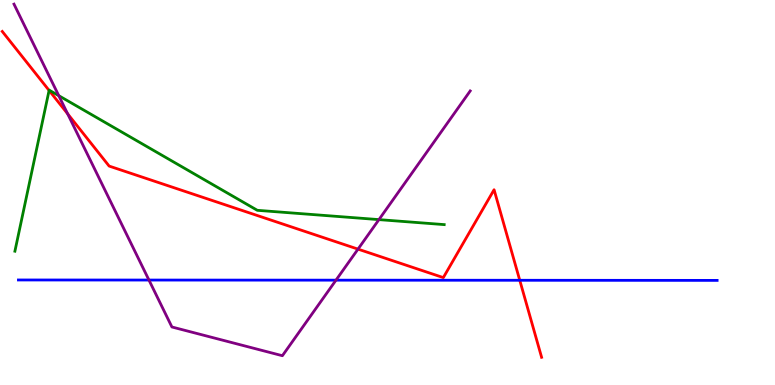[{'lines': ['blue', 'red'], 'intersections': [{'x': 6.71, 'y': 2.72}]}, {'lines': ['green', 'red'], 'intersections': [{'x': 0.633, 'y': 7.65}]}, {'lines': ['purple', 'red'], 'intersections': [{'x': 0.873, 'y': 7.04}, {'x': 4.62, 'y': 3.53}]}, {'lines': ['blue', 'green'], 'intersections': []}, {'lines': ['blue', 'purple'], 'intersections': [{'x': 1.92, 'y': 2.73}, {'x': 4.34, 'y': 2.72}]}, {'lines': ['green', 'purple'], 'intersections': [{'x': 0.758, 'y': 7.51}, {'x': 4.89, 'y': 4.3}]}]